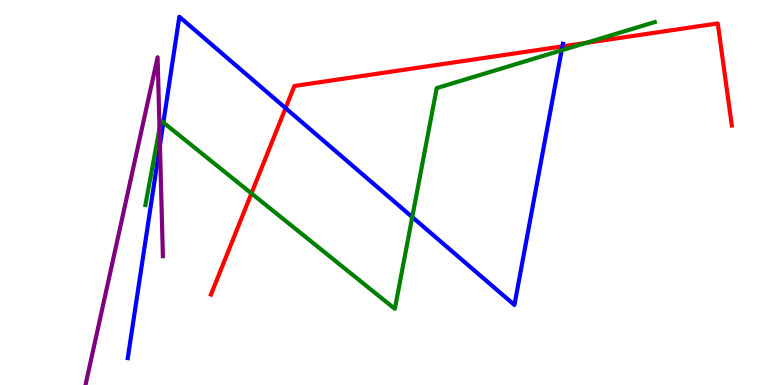[{'lines': ['blue', 'red'], 'intersections': [{'x': 3.68, 'y': 7.19}, {'x': 7.26, 'y': 8.8}]}, {'lines': ['green', 'red'], 'intersections': [{'x': 3.24, 'y': 4.98}, {'x': 7.56, 'y': 8.89}]}, {'lines': ['purple', 'red'], 'intersections': []}, {'lines': ['blue', 'green'], 'intersections': [{'x': 2.11, 'y': 6.82}, {'x': 5.32, 'y': 4.36}, {'x': 7.25, 'y': 8.69}]}, {'lines': ['blue', 'purple'], 'intersections': [{'x': 2.06, 'y': 6.23}]}, {'lines': ['green', 'purple'], 'intersections': [{'x': 2.06, 'y': 6.66}]}]